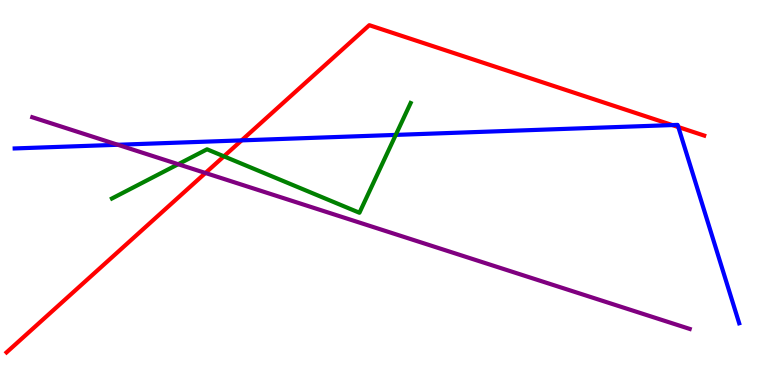[{'lines': ['blue', 'red'], 'intersections': [{'x': 3.12, 'y': 6.35}, {'x': 8.68, 'y': 6.75}, {'x': 8.75, 'y': 6.7}]}, {'lines': ['green', 'red'], 'intersections': [{'x': 2.89, 'y': 5.94}]}, {'lines': ['purple', 'red'], 'intersections': [{'x': 2.65, 'y': 5.51}]}, {'lines': ['blue', 'green'], 'intersections': [{'x': 5.11, 'y': 6.5}]}, {'lines': ['blue', 'purple'], 'intersections': [{'x': 1.52, 'y': 6.24}]}, {'lines': ['green', 'purple'], 'intersections': [{'x': 2.3, 'y': 5.73}]}]